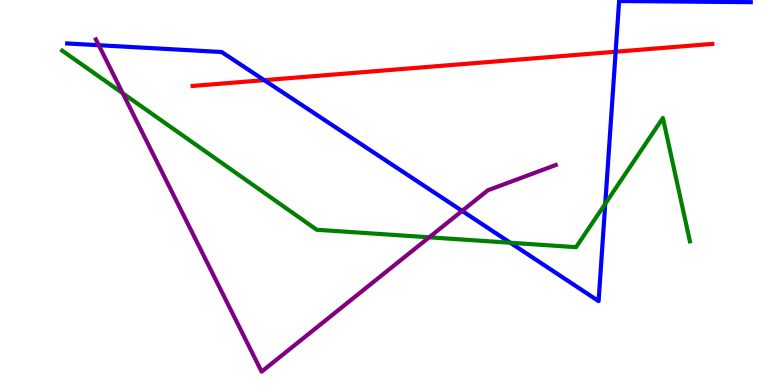[{'lines': ['blue', 'red'], 'intersections': [{'x': 3.41, 'y': 7.92}, {'x': 7.94, 'y': 8.66}]}, {'lines': ['green', 'red'], 'intersections': []}, {'lines': ['purple', 'red'], 'intersections': []}, {'lines': ['blue', 'green'], 'intersections': [{'x': 6.58, 'y': 3.69}, {'x': 7.81, 'y': 4.71}]}, {'lines': ['blue', 'purple'], 'intersections': [{'x': 1.27, 'y': 8.83}, {'x': 5.96, 'y': 4.52}]}, {'lines': ['green', 'purple'], 'intersections': [{'x': 1.58, 'y': 7.58}, {'x': 5.54, 'y': 3.84}]}]